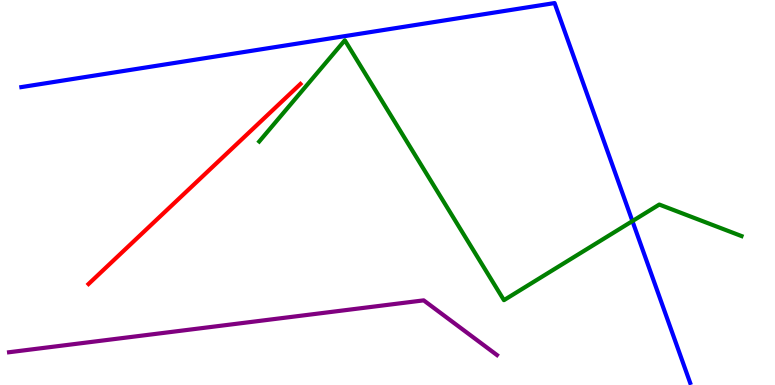[{'lines': ['blue', 'red'], 'intersections': []}, {'lines': ['green', 'red'], 'intersections': []}, {'lines': ['purple', 'red'], 'intersections': []}, {'lines': ['blue', 'green'], 'intersections': [{'x': 8.16, 'y': 4.26}]}, {'lines': ['blue', 'purple'], 'intersections': []}, {'lines': ['green', 'purple'], 'intersections': []}]